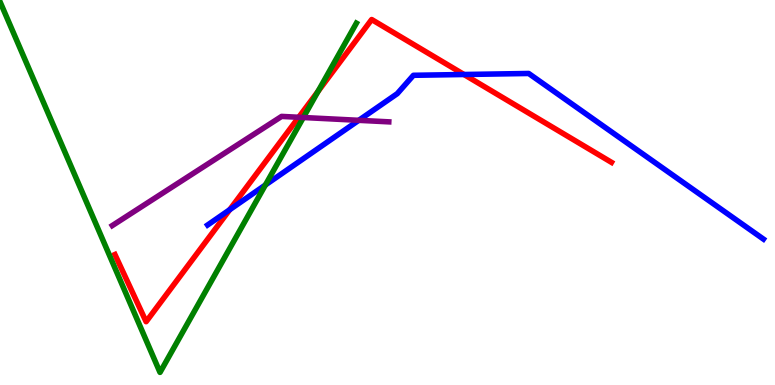[{'lines': ['blue', 'red'], 'intersections': [{'x': 2.96, 'y': 4.55}, {'x': 5.99, 'y': 8.06}]}, {'lines': ['green', 'red'], 'intersections': [{'x': 4.1, 'y': 7.63}]}, {'lines': ['purple', 'red'], 'intersections': [{'x': 3.85, 'y': 6.95}]}, {'lines': ['blue', 'green'], 'intersections': [{'x': 3.42, 'y': 5.2}]}, {'lines': ['blue', 'purple'], 'intersections': [{'x': 4.63, 'y': 6.87}]}, {'lines': ['green', 'purple'], 'intersections': [{'x': 3.91, 'y': 6.95}]}]